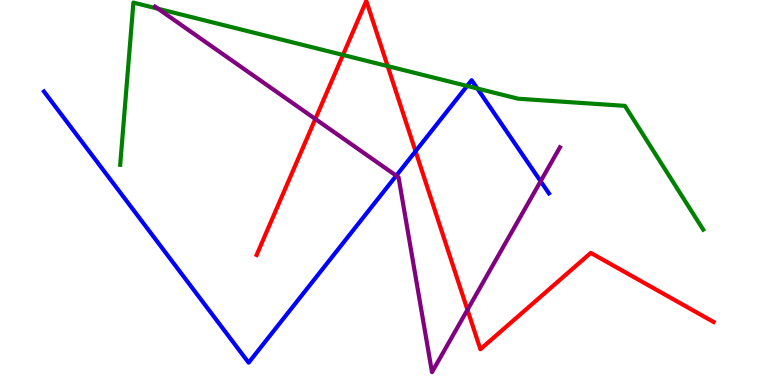[{'lines': ['blue', 'red'], 'intersections': [{'x': 5.36, 'y': 6.07}]}, {'lines': ['green', 'red'], 'intersections': [{'x': 4.43, 'y': 8.57}, {'x': 5.0, 'y': 8.28}]}, {'lines': ['purple', 'red'], 'intersections': [{'x': 4.07, 'y': 6.91}, {'x': 6.03, 'y': 1.95}]}, {'lines': ['blue', 'green'], 'intersections': [{'x': 6.03, 'y': 7.77}, {'x': 6.16, 'y': 7.7}]}, {'lines': ['blue', 'purple'], 'intersections': [{'x': 5.11, 'y': 5.44}, {'x': 6.98, 'y': 5.29}]}, {'lines': ['green', 'purple'], 'intersections': [{'x': 2.04, 'y': 9.77}]}]